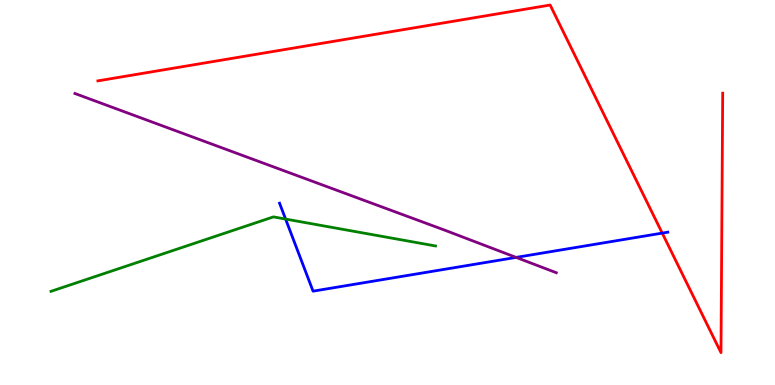[{'lines': ['blue', 'red'], 'intersections': [{'x': 8.55, 'y': 3.95}]}, {'lines': ['green', 'red'], 'intersections': []}, {'lines': ['purple', 'red'], 'intersections': []}, {'lines': ['blue', 'green'], 'intersections': [{'x': 3.69, 'y': 4.31}]}, {'lines': ['blue', 'purple'], 'intersections': [{'x': 6.66, 'y': 3.31}]}, {'lines': ['green', 'purple'], 'intersections': []}]